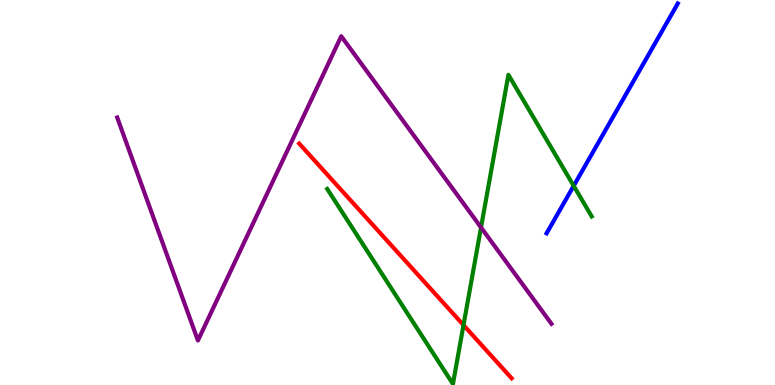[{'lines': ['blue', 'red'], 'intersections': []}, {'lines': ['green', 'red'], 'intersections': [{'x': 5.98, 'y': 1.56}]}, {'lines': ['purple', 'red'], 'intersections': []}, {'lines': ['blue', 'green'], 'intersections': [{'x': 7.4, 'y': 5.17}]}, {'lines': ['blue', 'purple'], 'intersections': []}, {'lines': ['green', 'purple'], 'intersections': [{'x': 6.21, 'y': 4.09}]}]